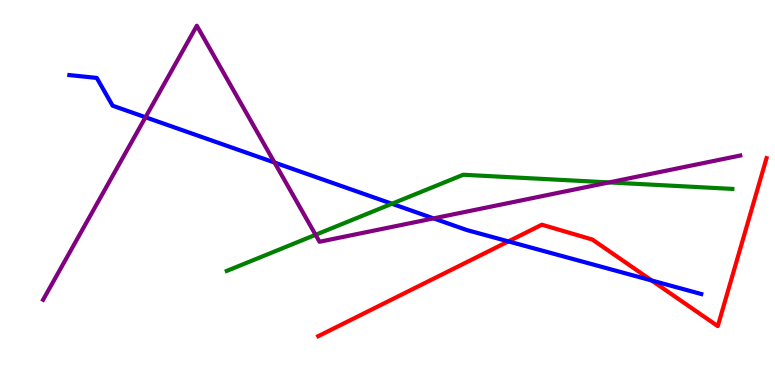[{'lines': ['blue', 'red'], 'intersections': [{'x': 6.56, 'y': 3.73}, {'x': 8.41, 'y': 2.71}]}, {'lines': ['green', 'red'], 'intersections': []}, {'lines': ['purple', 'red'], 'intersections': []}, {'lines': ['blue', 'green'], 'intersections': [{'x': 5.06, 'y': 4.71}]}, {'lines': ['blue', 'purple'], 'intersections': [{'x': 1.88, 'y': 6.95}, {'x': 3.54, 'y': 5.78}, {'x': 5.59, 'y': 4.33}]}, {'lines': ['green', 'purple'], 'intersections': [{'x': 4.07, 'y': 3.9}, {'x': 7.86, 'y': 5.26}]}]